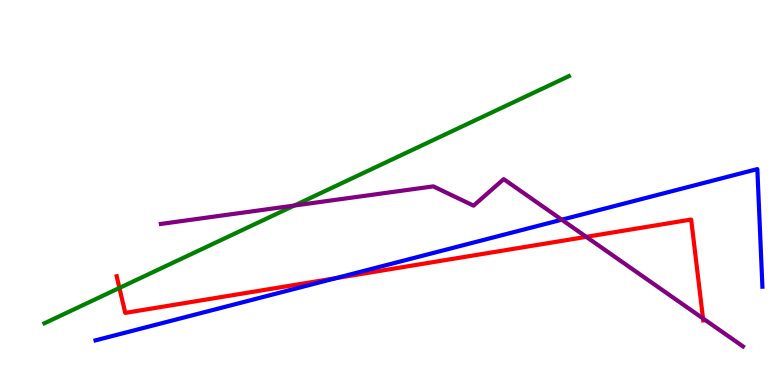[{'lines': ['blue', 'red'], 'intersections': [{'x': 4.34, 'y': 2.78}]}, {'lines': ['green', 'red'], 'intersections': [{'x': 1.54, 'y': 2.52}]}, {'lines': ['purple', 'red'], 'intersections': [{'x': 7.56, 'y': 3.85}, {'x': 9.07, 'y': 1.73}]}, {'lines': ['blue', 'green'], 'intersections': []}, {'lines': ['blue', 'purple'], 'intersections': [{'x': 7.25, 'y': 4.29}]}, {'lines': ['green', 'purple'], 'intersections': [{'x': 3.8, 'y': 4.66}]}]